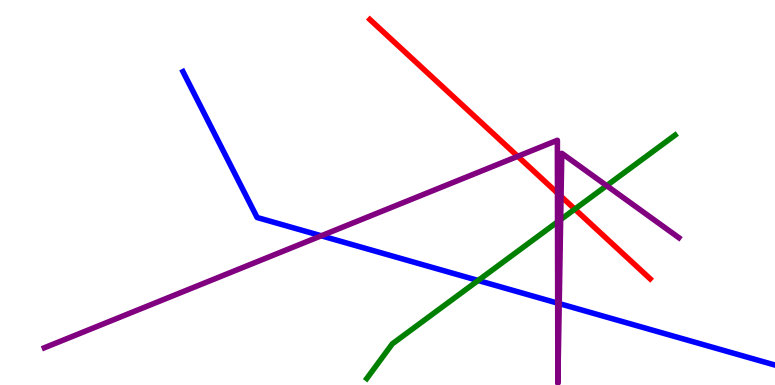[{'lines': ['blue', 'red'], 'intersections': []}, {'lines': ['green', 'red'], 'intersections': [{'x': 7.42, 'y': 4.57}]}, {'lines': ['purple', 'red'], 'intersections': [{'x': 6.68, 'y': 5.94}, {'x': 7.19, 'y': 4.98}, {'x': 7.24, 'y': 4.9}]}, {'lines': ['blue', 'green'], 'intersections': [{'x': 6.17, 'y': 2.71}]}, {'lines': ['blue', 'purple'], 'intersections': [{'x': 4.15, 'y': 3.88}, {'x': 7.2, 'y': 2.13}, {'x': 7.22, 'y': 2.11}]}, {'lines': ['green', 'purple'], 'intersections': [{'x': 7.19, 'y': 4.24}, {'x': 7.23, 'y': 4.3}, {'x': 7.83, 'y': 5.18}]}]